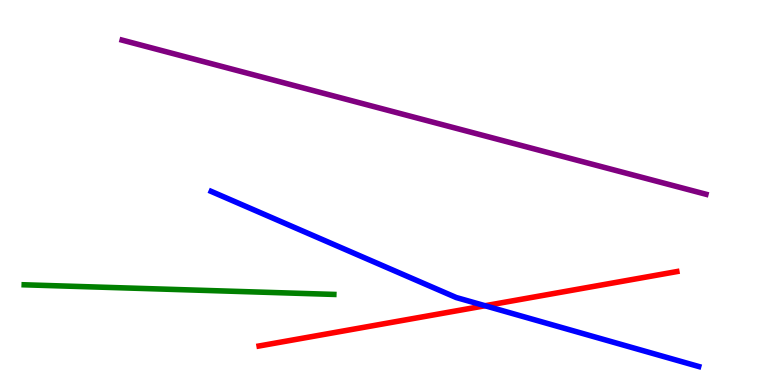[{'lines': ['blue', 'red'], 'intersections': [{'x': 6.26, 'y': 2.06}]}, {'lines': ['green', 'red'], 'intersections': []}, {'lines': ['purple', 'red'], 'intersections': []}, {'lines': ['blue', 'green'], 'intersections': []}, {'lines': ['blue', 'purple'], 'intersections': []}, {'lines': ['green', 'purple'], 'intersections': []}]